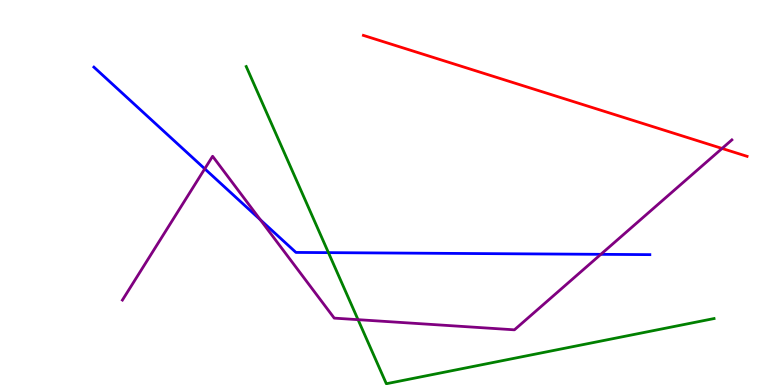[{'lines': ['blue', 'red'], 'intersections': []}, {'lines': ['green', 'red'], 'intersections': []}, {'lines': ['purple', 'red'], 'intersections': [{'x': 9.32, 'y': 6.14}]}, {'lines': ['blue', 'green'], 'intersections': [{'x': 4.24, 'y': 3.44}]}, {'lines': ['blue', 'purple'], 'intersections': [{'x': 2.64, 'y': 5.62}, {'x': 3.36, 'y': 4.29}, {'x': 7.75, 'y': 3.39}]}, {'lines': ['green', 'purple'], 'intersections': [{'x': 4.62, 'y': 1.7}]}]